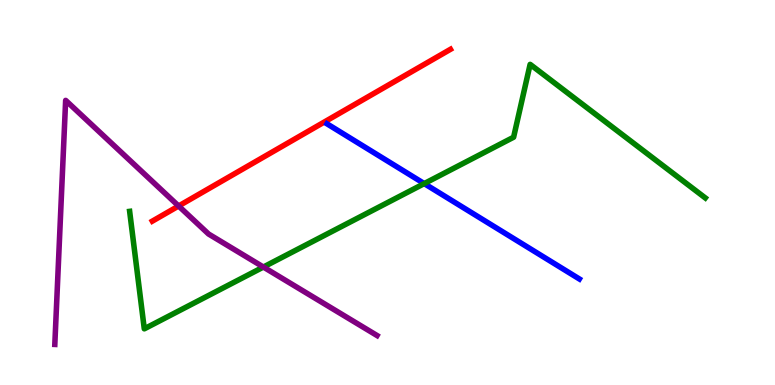[{'lines': ['blue', 'red'], 'intersections': []}, {'lines': ['green', 'red'], 'intersections': []}, {'lines': ['purple', 'red'], 'intersections': [{'x': 2.3, 'y': 4.65}]}, {'lines': ['blue', 'green'], 'intersections': [{'x': 5.47, 'y': 5.23}]}, {'lines': ['blue', 'purple'], 'intersections': []}, {'lines': ['green', 'purple'], 'intersections': [{'x': 3.4, 'y': 3.06}]}]